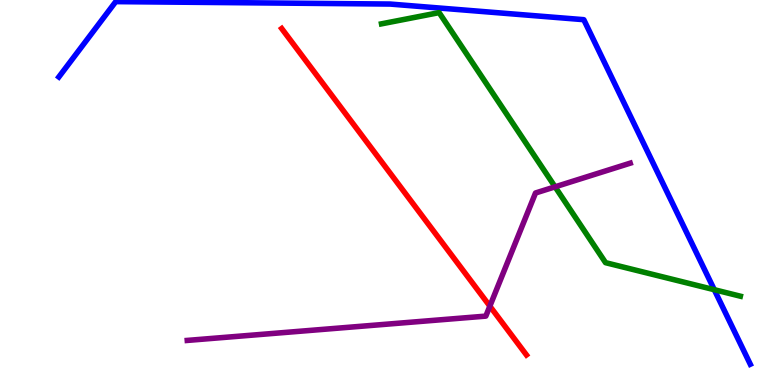[{'lines': ['blue', 'red'], 'intersections': []}, {'lines': ['green', 'red'], 'intersections': []}, {'lines': ['purple', 'red'], 'intersections': [{'x': 6.32, 'y': 2.05}]}, {'lines': ['blue', 'green'], 'intersections': [{'x': 9.22, 'y': 2.48}]}, {'lines': ['blue', 'purple'], 'intersections': []}, {'lines': ['green', 'purple'], 'intersections': [{'x': 7.16, 'y': 5.15}]}]